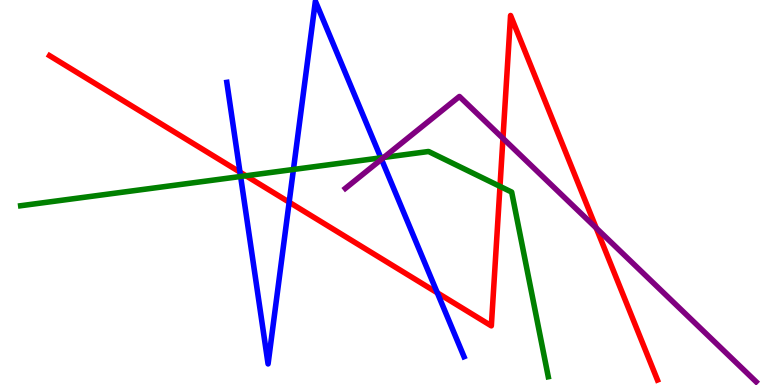[{'lines': ['blue', 'red'], 'intersections': [{'x': 3.1, 'y': 5.53}, {'x': 3.73, 'y': 4.75}, {'x': 5.64, 'y': 2.39}]}, {'lines': ['green', 'red'], 'intersections': [{'x': 3.17, 'y': 5.43}, {'x': 6.45, 'y': 5.16}]}, {'lines': ['purple', 'red'], 'intersections': [{'x': 6.49, 'y': 6.41}, {'x': 7.69, 'y': 4.08}]}, {'lines': ['blue', 'green'], 'intersections': [{'x': 3.1, 'y': 5.42}, {'x': 3.79, 'y': 5.6}, {'x': 4.91, 'y': 5.9}]}, {'lines': ['blue', 'purple'], 'intersections': [{'x': 4.92, 'y': 5.86}]}, {'lines': ['green', 'purple'], 'intersections': [{'x': 4.95, 'y': 5.91}]}]